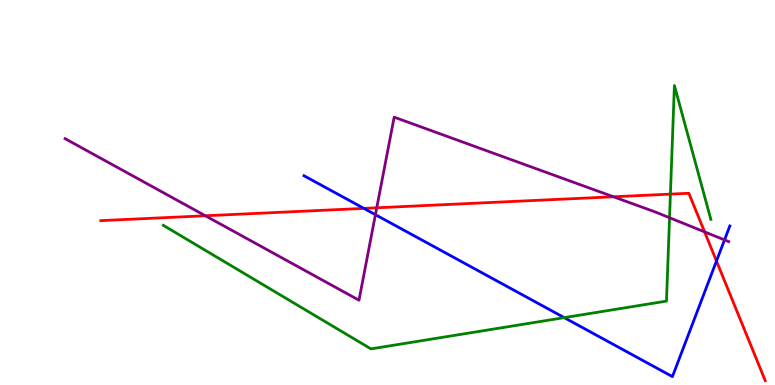[{'lines': ['blue', 'red'], 'intersections': [{'x': 4.7, 'y': 4.59}, {'x': 9.24, 'y': 3.22}]}, {'lines': ['green', 'red'], 'intersections': [{'x': 8.65, 'y': 4.96}]}, {'lines': ['purple', 'red'], 'intersections': [{'x': 2.65, 'y': 4.4}, {'x': 4.86, 'y': 4.6}, {'x': 7.92, 'y': 4.89}, {'x': 9.09, 'y': 3.98}]}, {'lines': ['blue', 'green'], 'intersections': [{'x': 7.28, 'y': 1.75}]}, {'lines': ['blue', 'purple'], 'intersections': [{'x': 4.84, 'y': 4.42}, {'x': 9.35, 'y': 3.77}]}, {'lines': ['green', 'purple'], 'intersections': [{'x': 8.64, 'y': 4.34}]}]